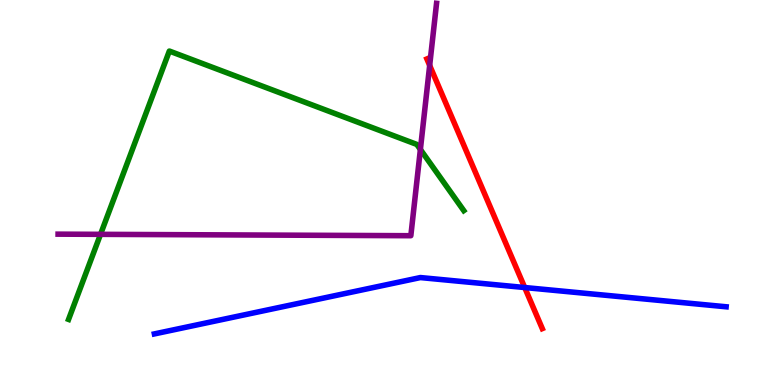[{'lines': ['blue', 'red'], 'intersections': [{'x': 6.77, 'y': 2.53}]}, {'lines': ['green', 'red'], 'intersections': []}, {'lines': ['purple', 'red'], 'intersections': [{'x': 5.54, 'y': 8.3}]}, {'lines': ['blue', 'green'], 'intersections': []}, {'lines': ['blue', 'purple'], 'intersections': []}, {'lines': ['green', 'purple'], 'intersections': [{'x': 1.3, 'y': 3.91}, {'x': 5.42, 'y': 6.12}]}]